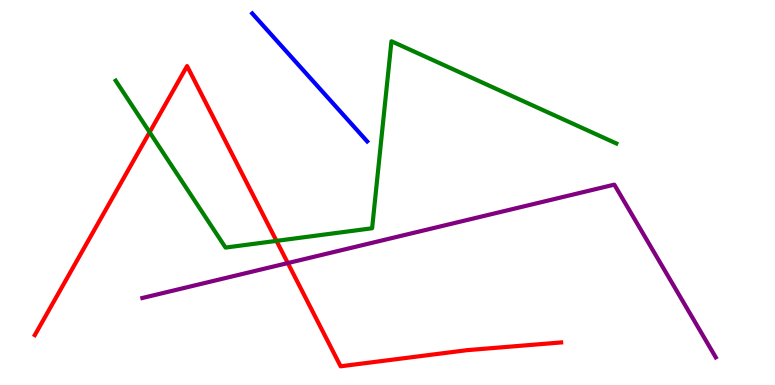[{'lines': ['blue', 'red'], 'intersections': []}, {'lines': ['green', 'red'], 'intersections': [{'x': 1.93, 'y': 6.57}, {'x': 3.57, 'y': 3.74}]}, {'lines': ['purple', 'red'], 'intersections': [{'x': 3.71, 'y': 3.17}]}, {'lines': ['blue', 'green'], 'intersections': []}, {'lines': ['blue', 'purple'], 'intersections': []}, {'lines': ['green', 'purple'], 'intersections': []}]